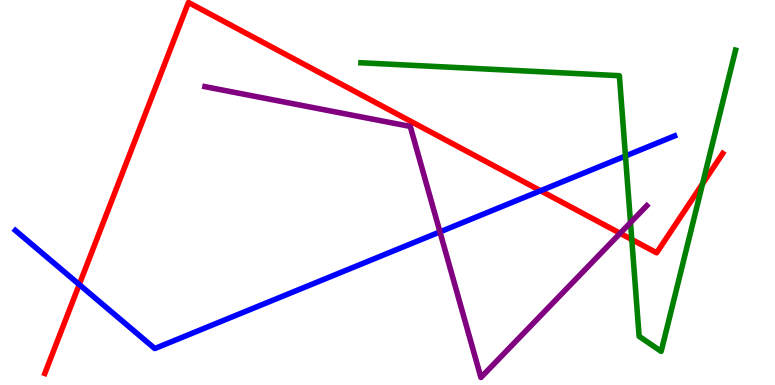[{'lines': ['blue', 'red'], 'intersections': [{'x': 1.02, 'y': 2.61}, {'x': 6.97, 'y': 5.05}]}, {'lines': ['green', 'red'], 'intersections': [{'x': 8.15, 'y': 3.78}, {'x': 9.07, 'y': 5.23}]}, {'lines': ['purple', 'red'], 'intersections': [{'x': 8.0, 'y': 3.94}]}, {'lines': ['blue', 'green'], 'intersections': [{'x': 8.07, 'y': 5.95}]}, {'lines': ['blue', 'purple'], 'intersections': [{'x': 5.68, 'y': 3.98}]}, {'lines': ['green', 'purple'], 'intersections': [{'x': 8.14, 'y': 4.22}]}]